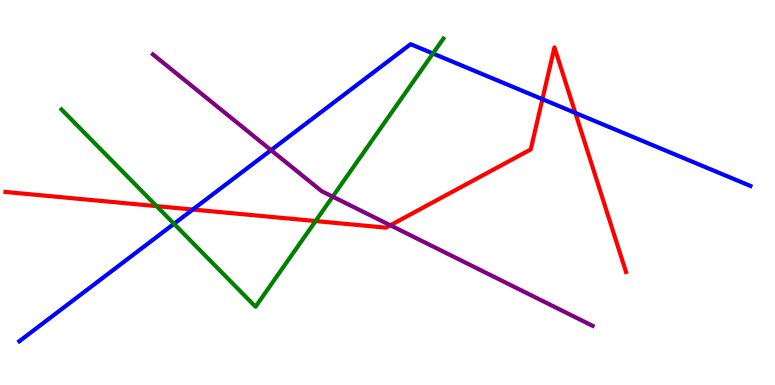[{'lines': ['blue', 'red'], 'intersections': [{'x': 2.49, 'y': 4.56}, {'x': 7.0, 'y': 7.42}, {'x': 7.42, 'y': 7.07}]}, {'lines': ['green', 'red'], 'intersections': [{'x': 2.02, 'y': 4.65}, {'x': 4.07, 'y': 4.26}]}, {'lines': ['purple', 'red'], 'intersections': [{'x': 5.04, 'y': 4.15}]}, {'lines': ['blue', 'green'], 'intersections': [{'x': 2.25, 'y': 4.19}, {'x': 5.59, 'y': 8.61}]}, {'lines': ['blue', 'purple'], 'intersections': [{'x': 3.5, 'y': 6.1}]}, {'lines': ['green', 'purple'], 'intersections': [{'x': 4.29, 'y': 4.89}]}]